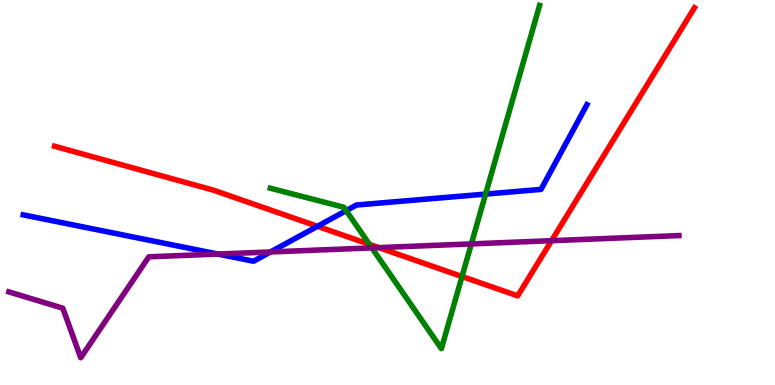[{'lines': ['blue', 'red'], 'intersections': [{'x': 4.1, 'y': 4.12}]}, {'lines': ['green', 'red'], 'intersections': [{'x': 4.77, 'y': 3.65}, {'x': 5.96, 'y': 2.82}]}, {'lines': ['purple', 'red'], 'intersections': [{'x': 4.89, 'y': 3.57}, {'x': 7.12, 'y': 3.75}]}, {'lines': ['blue', 'green'], 'intersections': [{'x': 4.47, 'y': 4.53}, {'x': 6.27, 'y': 4.96}]}, {'lines': ['blue', 'purple'], 'intersections': [{'x': 2.81, 'y': 3.4}, {'x': 3.49, 'y': 3.46}]}, {'lines': ['green', 'purple'], 'intersections': [{'x': 4.8, 'y': 3.56}, {'x': 6.08, 'y': 3.66}]}]